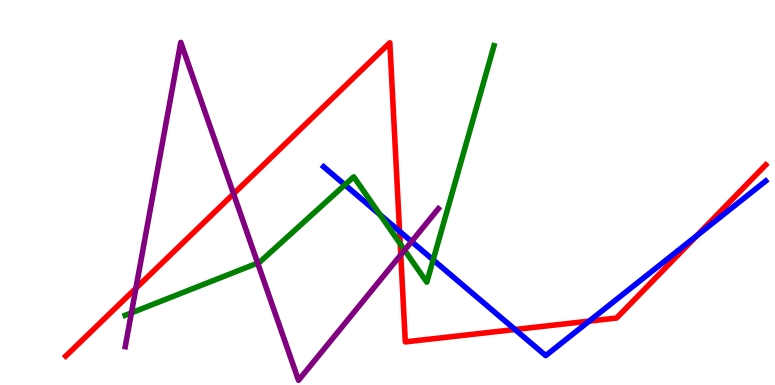[{'lines': ['blue', 'red'], 'intersections': [{'x': 5.16, 'y': 3.99}, {'x': 6.65, 'y': 1.44}, {'x': 7.6, 'y': 1.66}, {'x': 8.99, 'y': 3.88}]}, {'lines': ['green', 'red'], 'intersections': [{'x': 5.16, 'y': 3.67}]}, {'lines': ['purple', 'red'], 'intersections': [{'x': 1.75, 'y': 2.51}, {'x': 3.01, 'y': 4.96}, {'x': 5.17, 'y': 3.38}]}, {'lines': ['blue', 'green'], 'intersections': [{'x': 4.45, 'y': 5.2}, {'x': 4.9, 'y': 4.42}, {'x': 5.59, 'y': 3.25}]}, {'lines': ['blue', 'purple'], 'intersections': [{'x': 5.31, 'y': 3.73}]}, {'lines': ['green', 'purple'], 'intersections': [{'x': 1.7, 'y': 1.87}, {'x': 3.32, 'y': 3.17}, {'x': 5.22, 'y': 3.5}]}]